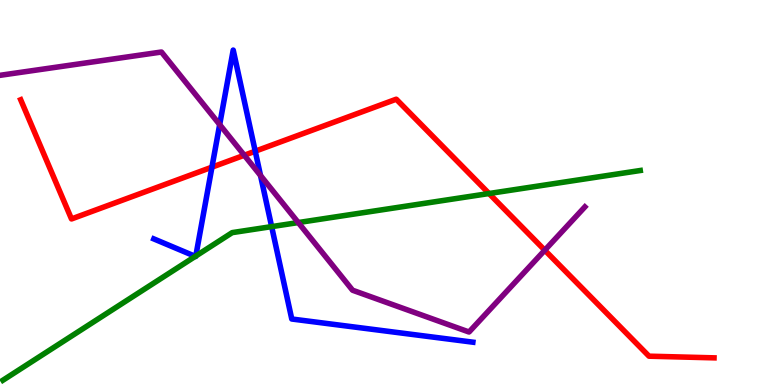[{'lines': ['blue', 'red'], 'intersections': [{'x': 2.73, 'y': 5.66}, {'x': 3.29, 'y': 6.07}]}, {'lines': ['green', 'red'], 'intersections': [{'x': 6.31, 'y': 4.97}]}, {'lines': ['purple', 'red'], 'intersections': [{'x': 3.15, 'y': 5.97}, {'x': 7.03, 'y': 3.5}]}, {'lines': ['blue', 'green'], 'intersections': [{'x': 2.52, 'y': 3.34}, {'x': 2.53, 'y': 3.35}, {'x': 3.51, 'y': 4.11}]}, {'lines': ['blue', 'purple'], 'intersections': [{'x': 2.83, 'y': 6.76}, {'x': 3.36, 'y': 5.44}]}, {'lines': ['green', 'purple'], 'intersections': [{'x': 3.85, 'y': 4.22}]}]